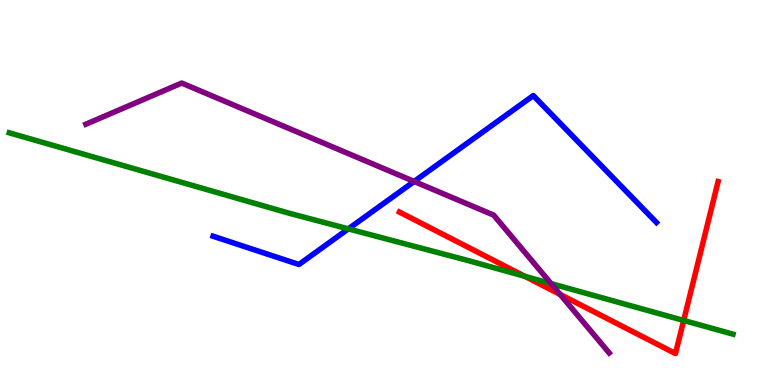[{'lines': ['blue', 'red'], 'intersections': []}, {'lines': ['green', 'red'], 'intersections': [{'x': 6.77, 'y': 2.82}, {'x': 8.82, 'y': 1.68}]}, {'lines': ['purple', 'red'], 'intersections': [{'x': 7.23, 'y': 2.35}]}, {'lines': ['blue', 'green'], 'intersections': [{'x': 4.49, 'y': 4.06}]}, {'lines': ['blue', 'purple'], 'intersections': [{'x': 5.34, 'y': 5.29}]}, {'lines': ['green', 'purple'], 'intersections': [{'x': 7.11, 'y': 2.63}]}]